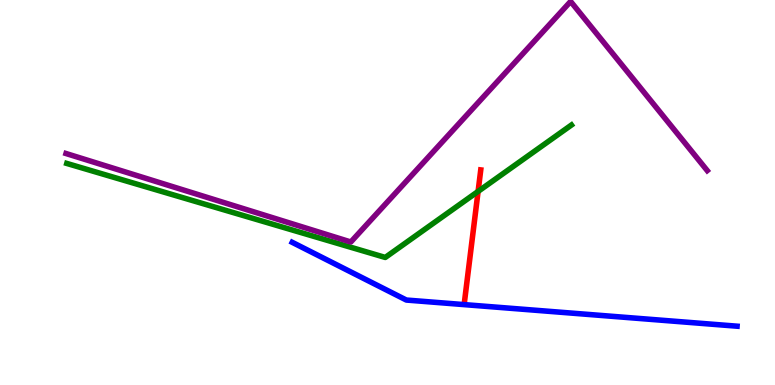[{'lines': ['blue', 'red'], 'intersections': []}, {'lines': ['green', 'red'], 'intersections': [{'x': 6.17, 'y': 5.03}]}, {'lines': ['purple', 'red'], 'intersections': []}, {'lines': ['blue', 'green'], 'intersections': []}, {'lines': ['blue', 'purple'], 'intersections': []}, {'lines': ['green', 'purple'], 'intersections': []}]